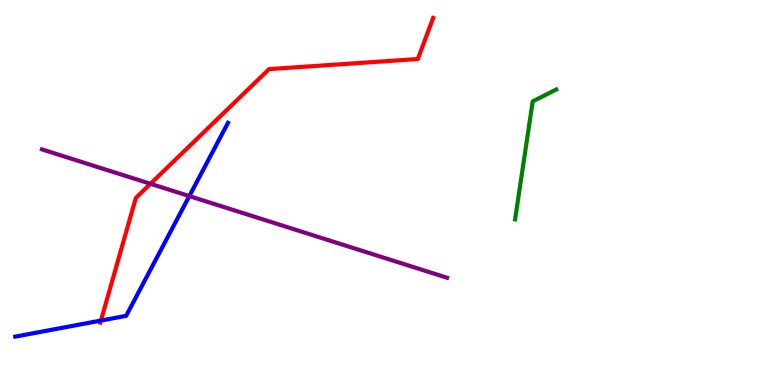[{'lines': ['blue', 'red'], 'intersections': [{'x': 1.3, 'y': 1.67}]}, {'lines': ['green', 'red'], 'intersections': []}, {'lines': ['purple', 'red'], 'intersections': [{'x': 1.94, 'y': 5.23}]}, {'lines': ['blue', 'green'], 'intersections': []}, {'lines': ['blue', 'purple'], 'intersections': [{'x': 2.44, 'y': 4.91}]}, {'lines': ['green', 'purple'], 'intersections': []}]